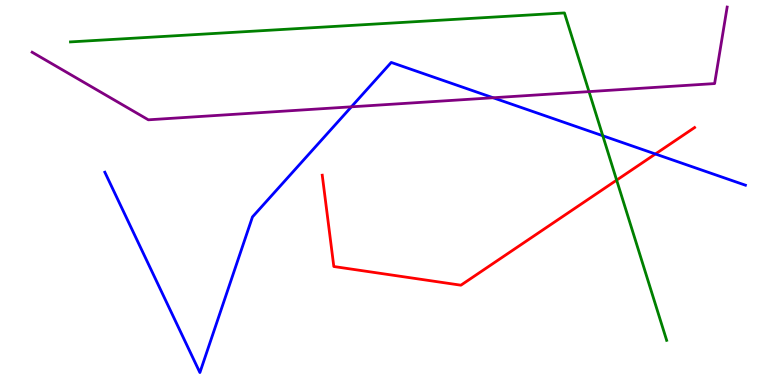[{'lines': ['blue', 'red'], 'intersections': [{'x': 8.46, 'y': 6.0}]}, {'lines': ['green', 'red'], 'intersections': [{'x': 7.96, 'y': 5.32}]}, {'lines': ['purple', 'red'], 'intersections': []}, {'lines': ['blue', 'green'], 'intersections': [{'x': 7.78, 'y': 6.47}]}, {'lines': ['blue', 'purple'], 'intersections': [{'x': 4.53, 'y': 7.23}, {'x': 6.36, 'y': 7.46}]}, {'lines': ['green', 'purple'], 'intersections': [{'x': 7.6, 'y': 7.62}]}]